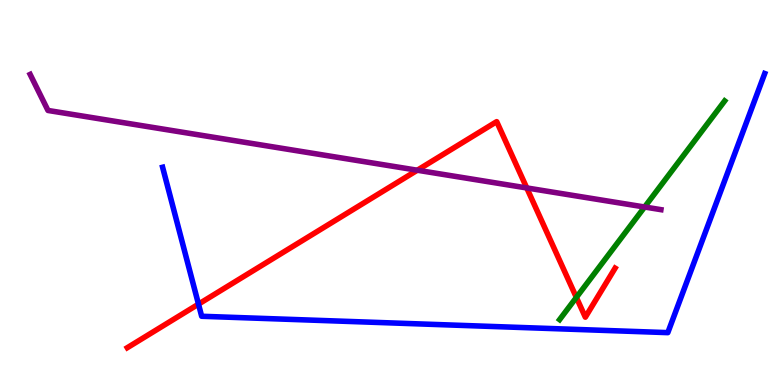[{'lines': ['blue', 'red'], 'intersections': [{'x': 2.56, 'y': 2.1}]}, {'lines': ['green', 'red'], 'intersections': [{'x': 7.44, 'y': 2.28}]}, {'lines': ['purple', 'red'], 'intersections': [{'x': 5.38, 'y': 5.58}, {'x': 6.8, 'y': 5.12}]}, {'lines': ['blue', 'green'], 'intersections': []}, {'lines': ['blue', 'purple'], 'intersections': []}, {'lines': ['green', 'purple'], 'intersections': [{'x': 8.32, 'y': 4.62}]}]